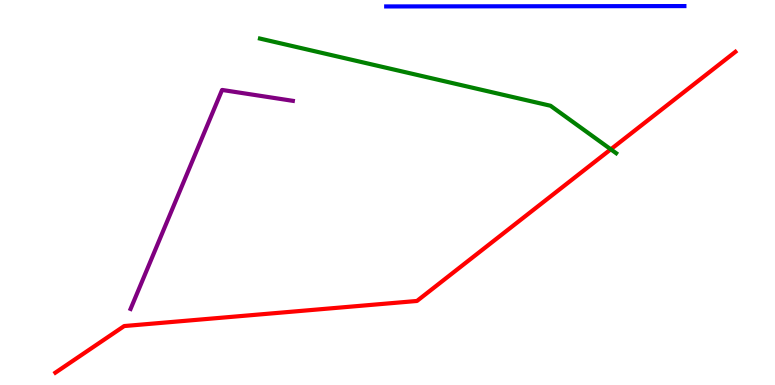[{'lines': ['blue', 'red'], 'intersections': []}, {'lines': ['green', 'red'], 'intersections': [{'x': 7.88, 'y': 6.12}]}, {'lines': ['purple', 'red'], 'intersections': []}, {'lines': ['blue', 'green'], 'intersections': []}, {'lines': ['blue', 'purple'], 'intersections': []}, {'lines': ['green', 'purple'], 'intersections': []}]